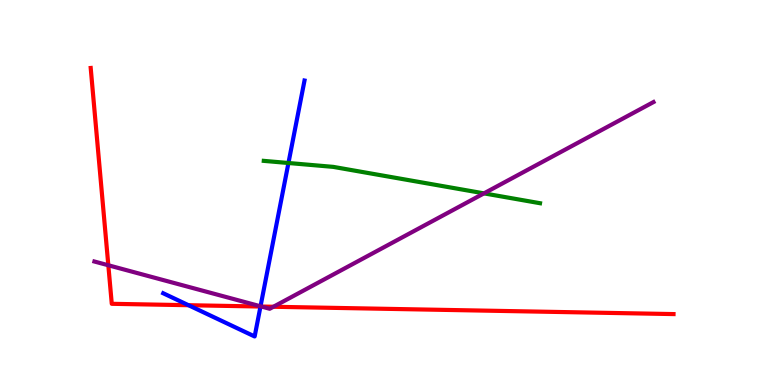[{'lines': ['blue', 'red'], 'intersections': [{'x': 2.43, 'y': 2.07}, {'x': 3.36, 'y': 2.04}]}, {'lines': ['green', 'red'], 'intersections': []}, {'lines': ['purple', 'red'], 'intersections': [{'x': 1.4, 'y': 3.11}, {'x': 3.37, 'y': 2.04}, {'x': 3.53, 'y': 2.03}]}, {'lines': ['blue', 'green'], 'intersections': [{'x': 3.72, 'y': 5.77}]}, {'lines': ['blue', 'purple'], 'intersections': [{'x': 3.36, 'y': 2.04}]}, {'lines': ['green', 'purple'], 'intersections': [{'x': 6.24, 'y': 4.98}]}]